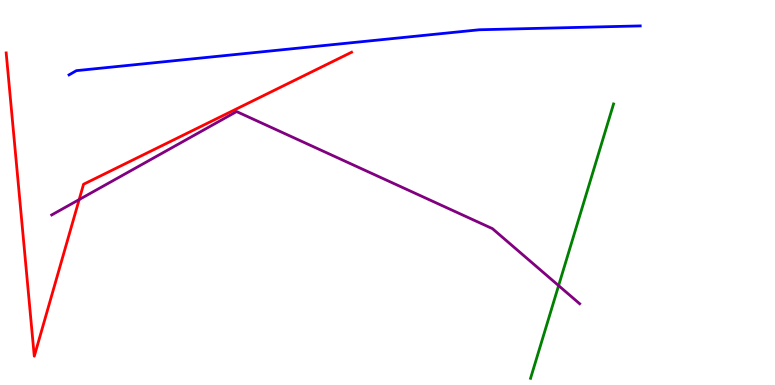[{'lines': ['blue', 'red'], 'intersections': []}, {'lines': ['green', 'red'], 'intersections': []}, {'lines': ['purple', 'red'], 'intersections': [{'x': 1.02, 'y': 4.82}]}, {'lines': ['blue', 'green'], 'intersections': []}, {'lines': ['blue', 'purple'], 'intersections': []}, {'lines': ['green', 'purple'], 'intersections': [{'x': 7.21, 'y': 2.58}]}]